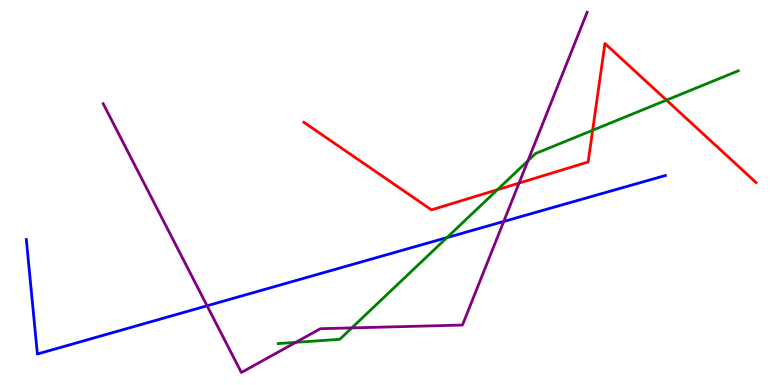[{'lines': ['blue', 'red'], 'intersections': []}, {'lines': ['green', 'red'], 'intersections': [{'x': 6.42, 'y': 5.07}, {'x': 7.65, 'y': 6.62}, {'x': 8.6, 'y': 7.4}]}, {'lines': ['purple', 'red'], 'intersections': [{'x': 6.7, 'y': 5.24}]}, {'lines': ['blue', 'green'], 'intersections': [{'x': 5.77, 'y': 3.83}]}, {'lines': ['blue', 'purple'], 'intersections': [{'x': 2.67, 'y': 2.06}, {'x': 6.5, 'y': 4.25}]}, {'lines': ['green', 'purple'], 'intersections': [{'x': 3.82, 'y': 1.11}, {'x': 4.54, 'y': 1.48}, {'x': 6.81, 'y': 5.82}]}]